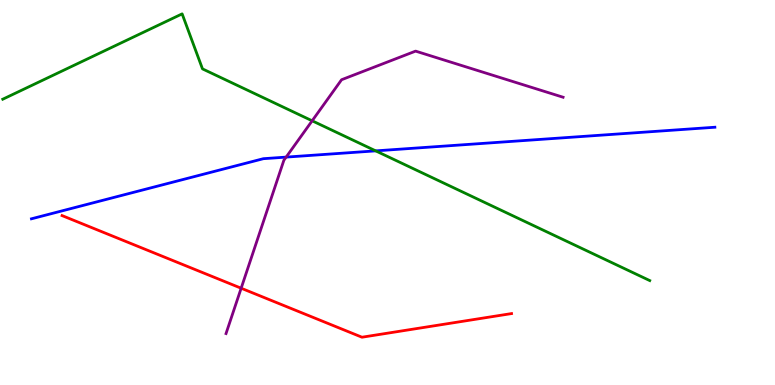[{'lines': ['blue', 'red'], 'intersections': []}, {'lines': ['green', 'red'], 'intersections': []}, {'lines': ['purple', 'red'], 'intersections': [{'x': 3.11, 'y': 2.51}]}, {'lines': ['blue', 'green'], 'intersections': [{'x': 4.85, 'y': 6.08}]}, {'lines': ['blue', 'purple'], 'intersections': [{'x': 3.69, 'y': 5.92}]}, {'lines': ['green', 'purple'], 'intersections': [{'x': 4.03, 'y': 6.86}]}]